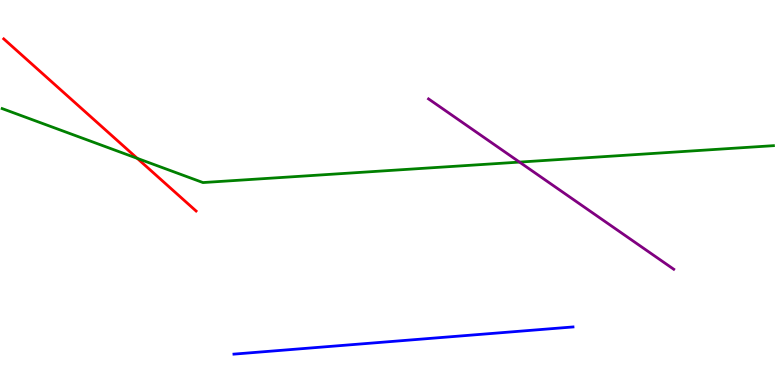[{'lines': ['blue', 'red'], 'intersections': []}, {'lines': ['green', 'red'], 'intersections': [{'x': 1.77, 'y': 5.89}]}, {'lines': ['purple', 'red'], 'intersections': []}, {'lines': ['blue', 'green'], 'intersections': []}, {'lines': ['blue', 'purple'], 'intersections': []}, {'lines': ['green', 'purple'], 'intersections': [{'x': 6.7, 'y': 5.79}]}]